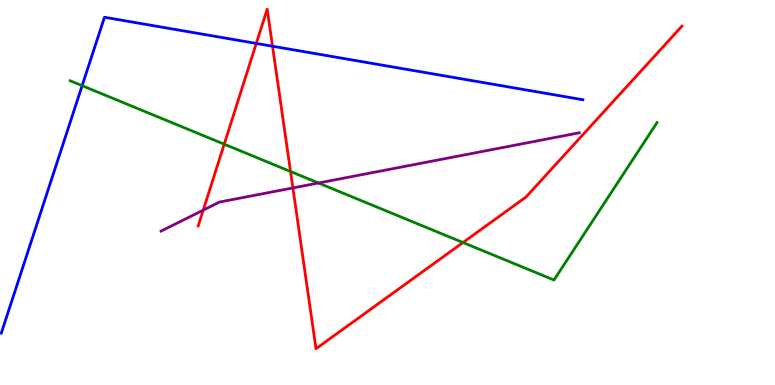[{'lines': ['blue', 'red'], 'intersections': [{'x': 3.31, 'y': 8.87}, {'x': 3.52, 'y': 8.8}]}, {'lines': ['green', 'red'], 'intersections': [{'x': 2.89, 'y': 6.25}, {'x': 3.75, 'y': 5.55}, {'x': 5.97, 'y': 3.7}]}, {'lines': ['purple', 'red'], 'intersections': [{'x': 2.62, 'y': 4.54}, {'x': 3.78, 'y': 5.12}]}, {'lines': ['blue', 'green'], 'intersections': [{'x': 1.06, 'y': 7.77}]}, {'lines': ['blue', 'purple'], 'intersections': []}, {'lines': ['green', 'purple'], 'intersections': [{'x': 4.11, 'y': 5.25}]}]